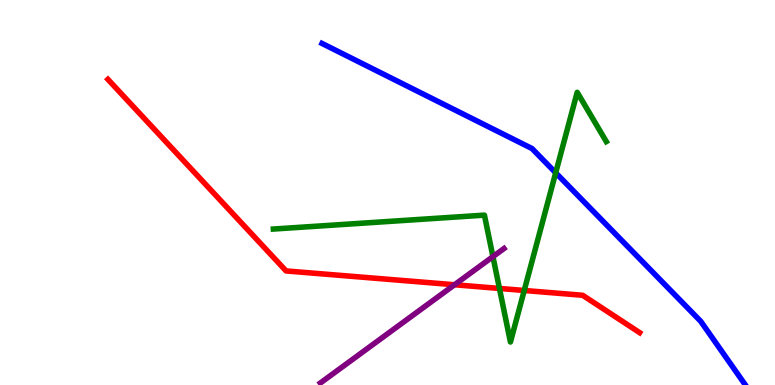[{'lines': ['blue', 'red'], 'intersections': []}, {'lines': ['green', 'red'], 'intersections': [{'x': 6.44, 'y': 2.51}, {'x': 6.76, 'y': 2.46}]}, {'lines': ['purple', 'red'], 'intersections': [{'x': 5.86, 'y': 2.6}]}, {'lines': ['blue', 'green'], 'intersections': [{'x': 7.17, 'y': 5.51}]}, {'lines': ['blue', 'purple'], 'intersections': []}, {'lines': ['green', 'purple'], 'intersections': [{'x': 6.36, 'y': 3.33}]}]